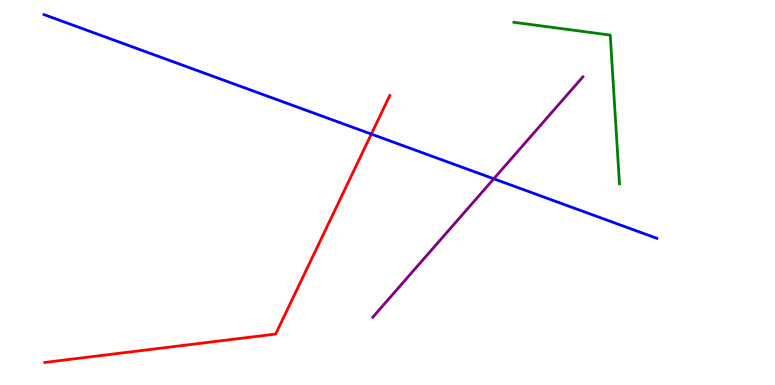[{'lines': ['blue', 'red'], 'intersections': [{'x': 4.79, 'y': 6.52}]}, {'lines': ['green', 'red'], 'intersections': []}, {'lines': ['purple', 'red'], 'intersections': []}, {'lines': ['blue', 'green'], 'intersections': []}, {'lines': ['blue', 'purple'], 'intersections': [{'x': 6.37, 'y': 5.36}]}, {'lines': ['green', 'purple'], 'intersections': []}]